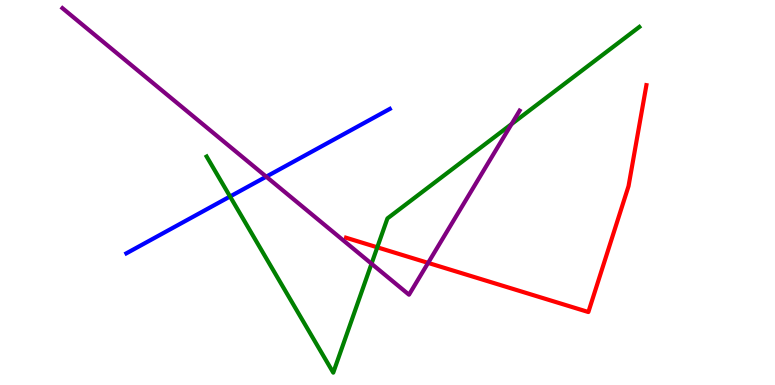[{'lines': ['blue', 'red'], 'intersections': []}, {'lines': ['green', 'red'], 'intersections': [{'x': 4.87, 'y': 3.58}]}, {'lines': ['purple', 'red'], 'intersections': [{'x': 5.52, 'y': 3.17}]}, {'lines': ['blue', 'green'], 'intersections': [{'x': 2.97, 'y': 4.9}]}, {'lines': ['blue', 'purple'], 'intersections': [{'x': 3.44, 'y': 5.41}]}, {'lines': ['green', 'purple'], 'intersections': [{'x': 4.79, 'y': 3.15}, {'x': 6.6, 'y': 6.78}]}]